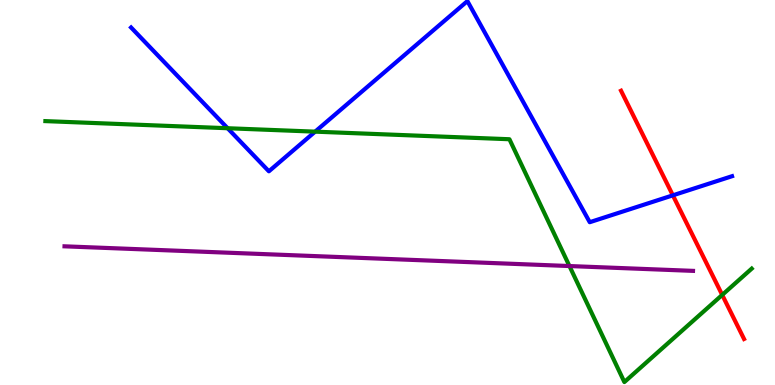[{'lines': ['blue', 'red'], 'intersections': [{'x': 8.68, 'y': 4.93}]}, {'lines': ['green', 'red'], 'intersections': [{'x': 9.32, 'y': 2.34}]}, {'lines': ['purple', 'red'], 'intersections': []}, {'lines': ['blue', 'green'], 'intersections': [{'x': 2.94, 'y': 6.67}, {'x': 4.07, 'y': 6.58}]}, {'lines': ['blue', 'purple'], 'intersections': []}, {'lines': ['green', 'purple'], 'intersections': [{'x': 7.35, 'y': 3.09}]}]